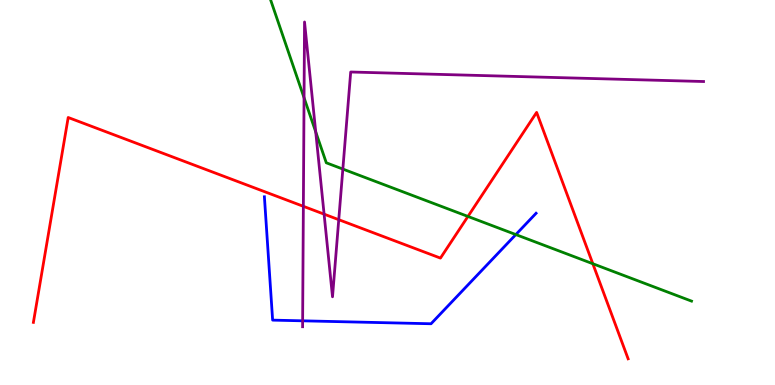[{'lines': ['blue', 'red'], 'intersections': []}, {'lines': ['green', 'red'], 'intersections': [{'x': 6.04, 'y': 4.38}, {'x': 7.65, 'y': 3.15}]}, {'lines': ['purple', 'red'], 'intersections': [{'x': 3.91, 'y': 4.64}, {'x': 4.18, 'y': 4.44}, {'x': 4.37, 'y': 4.29}]}, {'lines': ['blue', 'green'], 'intersections': [{'x': 6.66, 'y': 3.91}]}, {'lines': ['blue', 'purple'], 'intersections': [{'x': 3.9, 'y': 1.67}]}, {'lines': ['green', 'purple'], 'intersections': [{'x': 3.92, 'y': 7.46}, {'x': 4.07, 'y': 6.58}, {'x': 4.42, 'y': 5.61}]}]